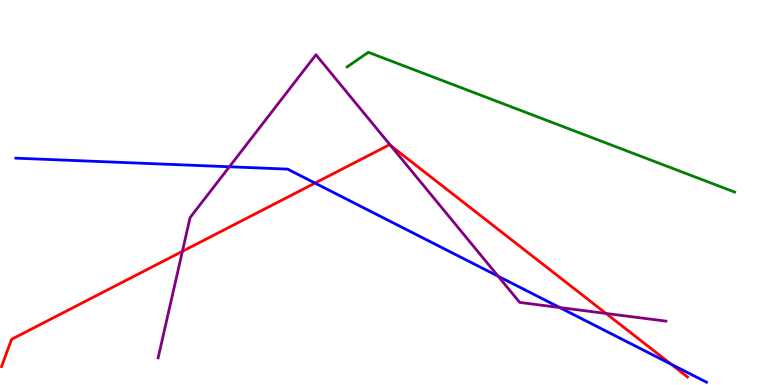[{'lines': ['blue', 'red'], 'intersections': [{'x': 4.06, 'y': 5.24}, {'x': 8.66, 'y': 0.54}]}, {'lines': ['green', 'red'], 'intersections': []}, {'lines': ['purple', 'red'], 'intersections': [{'x': 2.35, 'y': 3.47}, {'x': 5.04, 'y': 6.22}, {'x': 7.82, 'y': 1.86}]}, {'lines': ['blue', 'green'], 'intersections': []}, {'lines': ['blue', 'purple'], 'intersections': [{'x': 2.96, 'y': 5.67}, {'x': 6.43, 'y': 2.83}, {'x': 7.22, 'y': 2.01}]}, {'lines': ['green', 'purple'], 'intersections': []}]